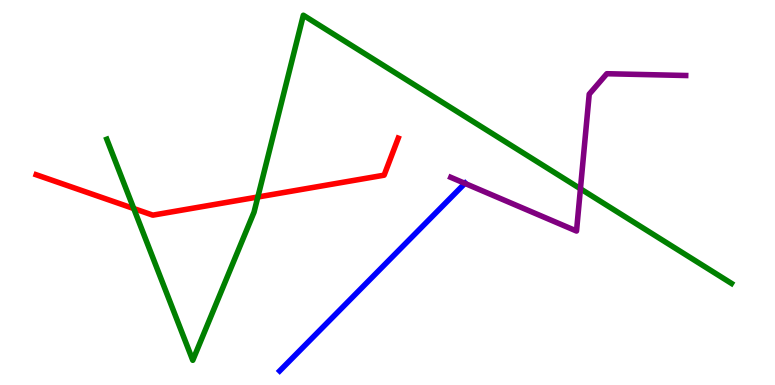[{'lines': ['blue', 'red'], 'intersections': []}, {'lines': ['green', 'red'], 'intersections': [{'x': 1.73, 'y': 4.58}, {'x': 3.33, 'y': 4.88}]}, {'lines': ['purple', 'red'], 'intersections': []}, {'lines': ['blue', 'green'], 'intersections': []}, {'lines': ['blue', 'purple'], 'intersections': [{'x': 6.0, 'y': 5.24}]}, {'lines': ['green', 'purple'], 'intersections': [{'x': 7.49, 'y': 5.1}]}]